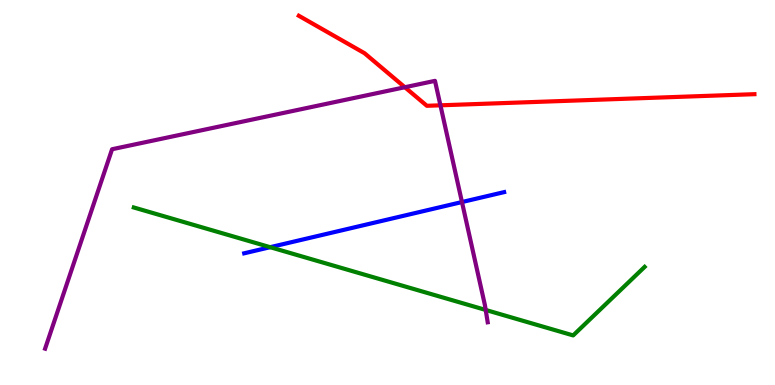[{'lines': ['blue', 'red'], 'intersections': []}, {'lines': ['green', 'red'], 'intersections': []}, {'lines': ['purple', 'red'], 'intersections': [{'x': 5.22, 'y': 7.73}, {'x': 5.68, 'y': 7.26}]}, {'lines': ['blue', 'green'], 'intersections': [{'x': 3.49, 'y': 3.58}]}, {'lines': ['blue', 'purple'], 'intersections': [{'x': 5.96, 'y': 4.75}]}, {'lines': ['green', 'purple'], 'intersections': [{'x': 6.27, 'y': 1.95}]}]